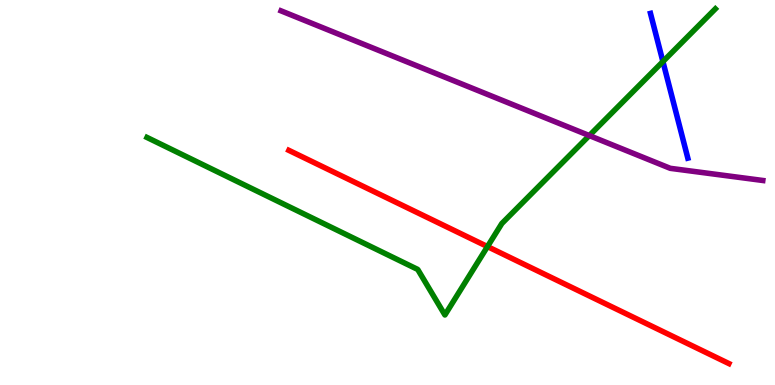[{'lines': ['blue', 'red'], 'intersections': []}, {'lines': ['green', 'red'], 'intersections': [{'x': 6.29, 'y': 3.6}]}, {'lines': ['purple', 'red'], 'intersections': []}, {'lines': ['blue', 'green'], 'intersections': [{'x': 8.55, 'y': 8.4}]}, {'lines': ['blue', 'purple'], 'intersections': []}, {'lines': ['green', 'purple'], 'intersections': [{'x': 7.6, 'y': 6.48}]}]